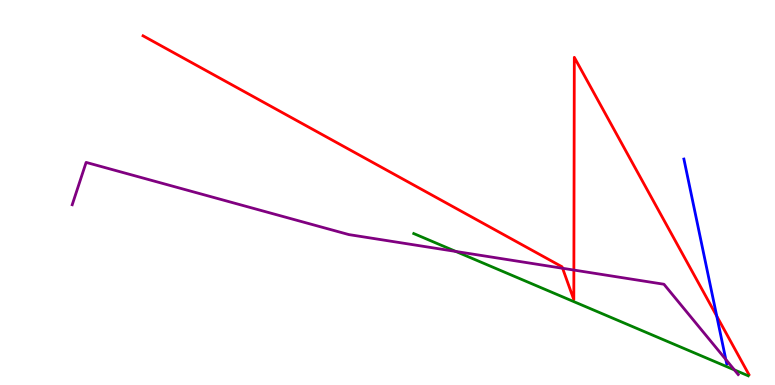[{'lines': ['blue', 'red'], 'intersections': [{'x': 9.25, 'y': 1.79}]}, {'lines': ['green', 'red'], 'intersections': []}, {'lines': ['purple', 'red'], 'intersections': [{'x': 7.26, 'y': 3.03}, {'x': 7.4, 'y': 2.99}]}, {'lines': ['blue', 'green'], 'intersections': []}, {'lines': ['blue', 'purple'], 'intersections': [{'x': 9.37, 'y': 0.663}]}, {'lines': ['green', 'purple'], 'intersections': [{'x': 5.88, 'y': 3.47}, {'x': 9.48, 'y': 0.392}]}]